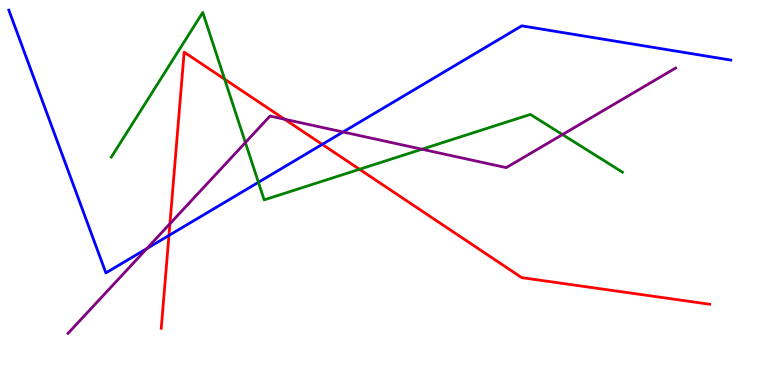[{'lines': ['blue', 'red'], 'intersections': [{'x': 2.18, 'y': 3.88}, {'x': 4.16, 'y': 6.25}]}, {'lines': ['green', 'red'], 'intersections': [{'x': 2.9, 'y': 7.94}, {'x': 4.64, 'y': 5.6}]}, {'lines': ['purple', 'red'], 'intersections': [{'x': 2.19, 'y': 4.19}, {'x': 3.67, 'y': 6.9}]}, {'lines': ['blue', 'green'], 'intersections': [{'x': 3.33, 'y': 5.26}]}, {'lines': ['blue', 'purple'], 'intersections': [{'x': 1.89, 'y': 3.54}, {'x': 4.43, 'y': 6.57}]}, {'lines': ['green', 'purple'], 'intersections': [{'x': 3.17, 'y': 6.3}, {'x': 5.44, 'y': 6.12}, {'x': 7.26, 'y': 6.5}]}]